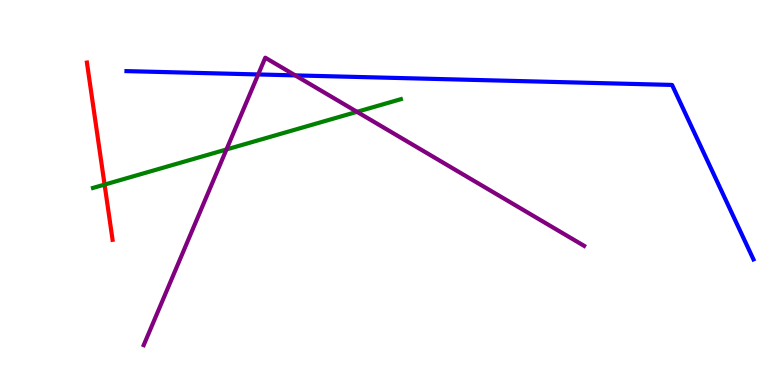[{'lines': ['blue', 'red'], 'intersections': []}, {'lines': ['green', 'red'], 'intersections': [{'x': 1.35, 'y': 5.21}]}, {'lines': ['purple', 'red'], 'intersections': []}, {'lines': ['blue', 'green'], 'intersections': []}, {'lines': ['blue', 'purple'], 'intersections': [{'x': 3.33, 'y': 8.07}, {'x': 3.81, 'y': 8.04}]}, {'lines': ['green', 'purple'], 'intersections': [{'x': 2.92, 'y': 6.12}, {'x': 4.61, 'y': 7.1}]}]